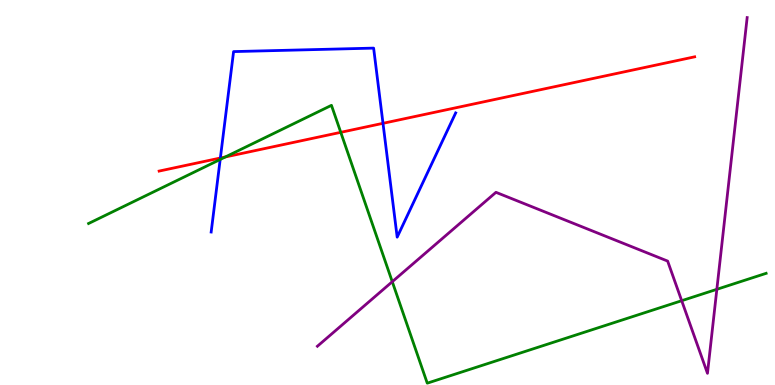[{'lines': ['blue', 'red'], 'intersections': [{'x': 2.84, 'y': 5.9}, {'x': 4.94, 'y': 6.8}]}, {'lines': ['green', 'red'], 'intersections': [{'x': 2.91, 'y': 5.92}, {'x': 4.4, 'y': 6.56}]}, {'lines': ['purple', 'red'], 'intersections': []}, {'lines': ['blue', 'green'], 'intersections': [{'x': 2.84, 'y': 5.86}]}, {'lines': ['blue', 'purple'], 'intersections': []}, {'lines': ['green', 'purple'], 'intersections': [{'x': 5.06, 'y': 2.68}, {'x': 8.8, 'y': 2.19}, {'x': 9.25, 'y': 2.49}]}]